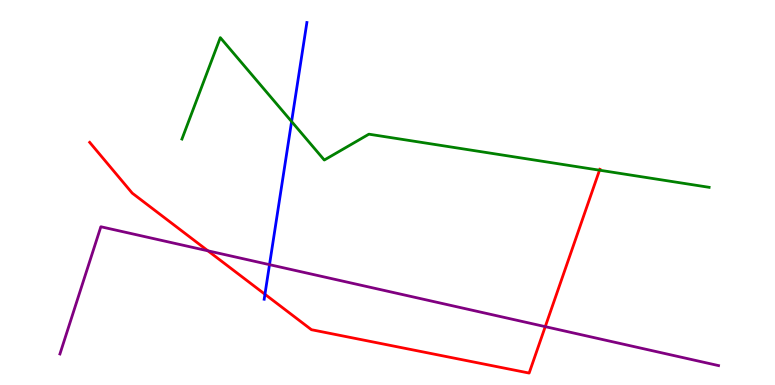[{'lines': ['blue', 'red'], 'intersections': [{'x': 3.42, 'y': 2.36}]}, {'lines': ['green', 'red'], 'intersections': [{'x': 7.74, 'y': 5.58}]}, {'lines': ['purple', 'red'], 'intersections': [{'x': 2.68, 'y': 3.49}, {'x': 7.04, 'y': 1.52}]}, {'lines': ['blue', 'green'], 'intersections': [{'x': 3.76, 'y': 6.84}]}, {'lines': ['blue', 'purple'], 'intersections': [{'x': 3.48, 'y': 3.13}]}, {'lines': ['green', 'purple'], 'intersections': []}]